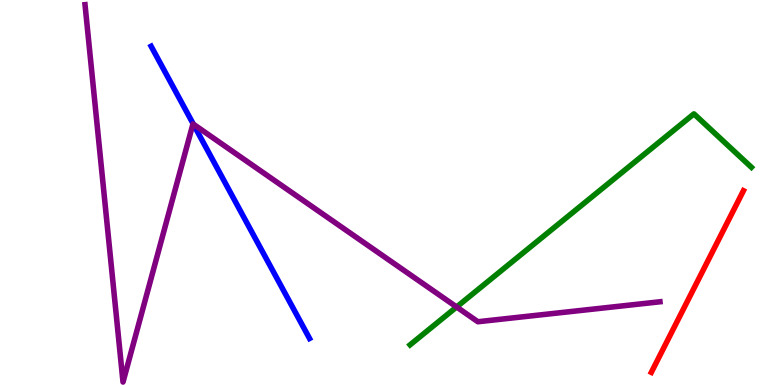[{'lines': ['blue', 'red'], 'intersections': []}, {'lines': ['green', 'red'], 'intersections': []}, {'lines': ['purple', 'red'], 'intersections': []}, {'lines': ['blue', 'green'], 'intersections': []}, {'lines': ['blue', 'purple'], 'intersections': [{'x': 2.5, 'y': 6.77}]}, {'lines': ['green', 'purple'], 'intersections': [{'x': 5.89, 'y': 2.03}]}]